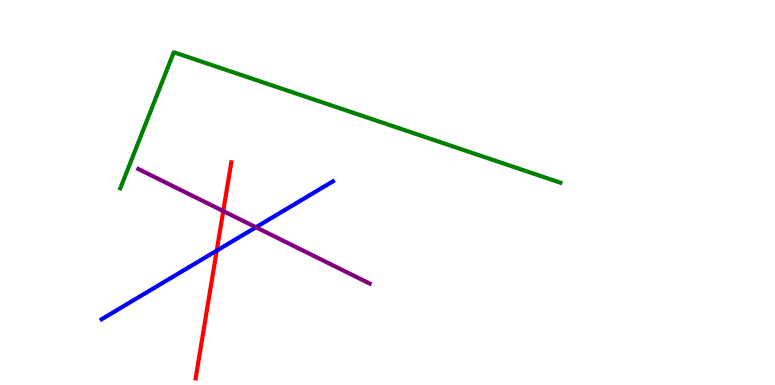[{'lines': ['blue', 'red'], 'intersections': [{'x': 2.8, 'y': 3.49}]}, {'lines': ['green', 'red'], 'intersections': []}, {'lines': ['purple', 'red'], 'intersections': [{'x': 2.88, 'y': 4.52}]}, {'lines': ['blue', 'green'], 'intersections': []}, {'lines': ['blue', 'purple'], 'intersections': [{'x': 3.3, 'y': 4.1}]}, {'lines': ['green', 'purple'], 'intersections': []}]